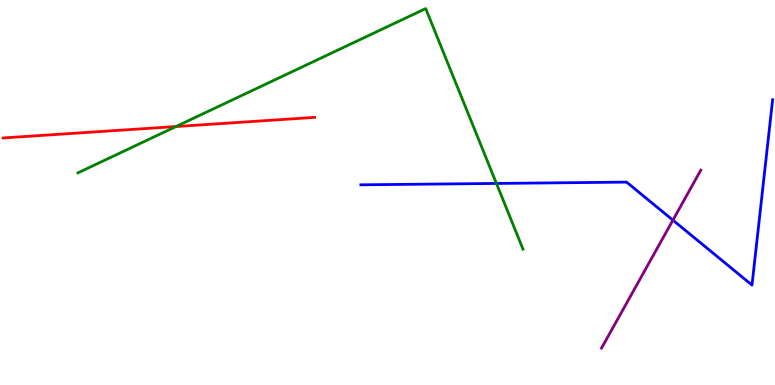[{'lines': ['blue', 'red'], 'intersections': []}, {'lines': ['green', 'red'], 'intersections': [{'x': 2.27, 'y': 6.71}]}, {'lines': ['purple', 'red'], 'intersections': []}, {'lines': ['blue', 'green'], 'intersections': [{'x': 6.41, 'y': 5.24}]}, {'lines': ['blue', 'purple'], 'intersections': [{'x': 8.68, 'y': 4.28}]}, {'lines': ['green', 'purple'], 'intersections': []}]